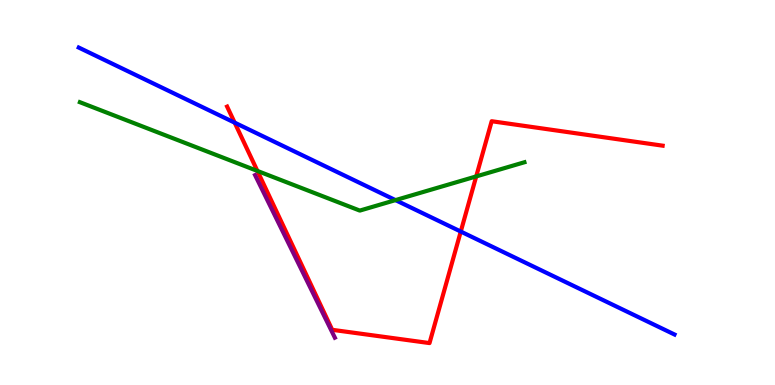[{'lines': ['blue', 'red'], 'intersections': [{'x': 3.03, 'y': 6.81}, {'x': 5.95, 'y': 3.99}]}, {'lines': ['green', 'red'], 'intersections': [{'x': 3.32, 'y': 5.56}, {'x': 6.14, 'y': 5.42}]}, {'lines': ['purple', 'red'], 'intersections': []}, {'lines': ['blue', 'green'], 'intersections': [{'x': 5.1, 'y': 4.8}]}, {'lines': ['blue', 'purple'], 'intersections': []}, {'lines': ['green', 'purple'], 'intersections': []}]